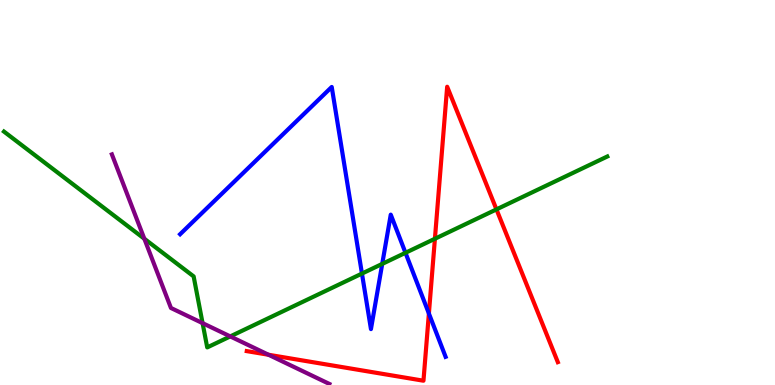[{'lines': ['blue', 'red'], 'intersections': [{'x': 5.53, 'y': 1.86}]}, {'lines': ['green', 'red'], 'intersections': [{'x': 5.61, 'y': 3.8}, {'x': 6.41, 'y': 4.56}]}, {'lines': ['purple', 'red'], 'intersections': [{'x': 3.46, 'y': 0.785}]}, {'lines': ['blue', 'green'], 'intersections': [{'x': 4.67, 'y': 2.89}, {'x': 4.93, 'y': 3.15}, {'x': 5.23, 'y': 3.43}]}, {'lines': ['blue', 'purple'], 'intersections': []}, {'lines': ['green', 'purple'], 'intersections': [{'x': 1.86, 'y': 3.8}, {'x': 2.61, 'y': 1.61}, {'x': 2.97, 'y': 1.26}]}]